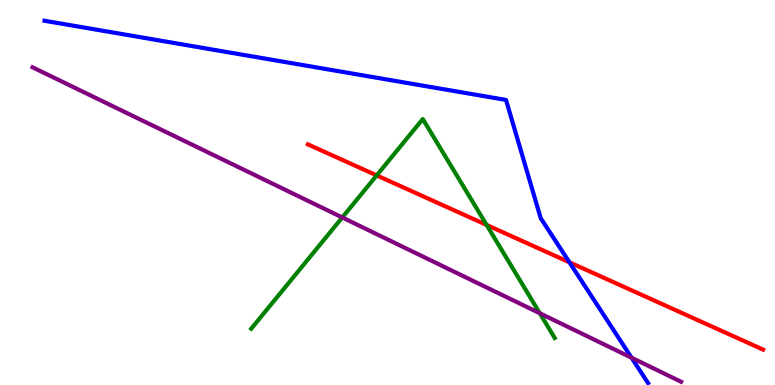[{'lines': ['blue', 'red'], 'intersections': [{'x': 7.35, 'y': 3.19}]}, {'lines': ['green', 'red'], 'intersections': [{'x': 4.86, 'y': 5.44}, {'x': 6.28, 'y': 4.16}]}, {'lines': ['purple', 'red'], 'intersections': []}, {'lines': ['blue', 'green'], 'intersections': []}, {'lines': ['blue', 'purple'], 'intersections': [{'x': 8.15, 'y': 0.708}]}, {'lines': ['green', 'purple'], 'intersections': [{'x': 4.42, 'y': 4.35}, {'x': 6.97, 'y': 1.86}]}]